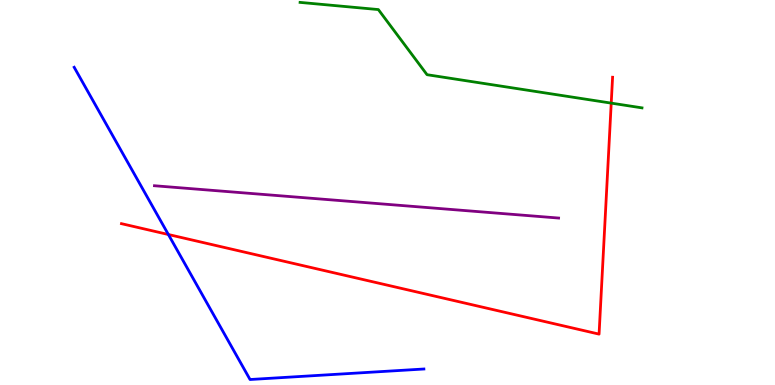[{'lines': ['blue', 'red'], 'intersections': [{'x': 2.17, 'y': 3.91}]}, {'lines': ['green', 'red'], 'intersections': [{'x': 7.89, 'y': 7.32}]}, {'lines': ['purple', 'red'], 'intersections': []}, {'lines': ['blue', 'green'], 'intersections': []}, {'lines': ['blue', 'purple'], 'intersections': []}, {'lines': ['green', 'purple'], 'intersections': []}]